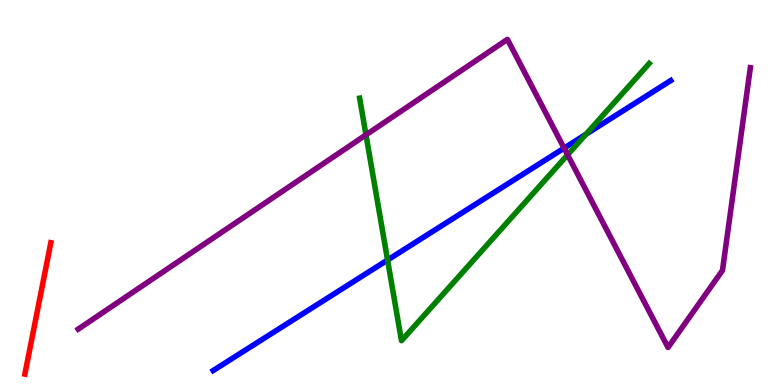[{'lines': ['blue', 'red'], 'intersections': []}, {'lines': ['green', 'red'], 'intersections': []}, {'lines': ['purple', 'red'], 'intersections': []}, {'lines': ['blue', 'green'], 'intersections': [{'x': 5.0, 'y': 3.25}, {'x': 7.56, 'y': 6.51}]}, {'lines': ['blue', 'purple'], 'intersections': [{'x': 7.28, 'y': 6.15}]}, {'lines': ['green', 'purple'], 'intersections': [{'x': 4.72, 'y': 6.5}, {'x': 7.32, 'y': 5.98}]}]